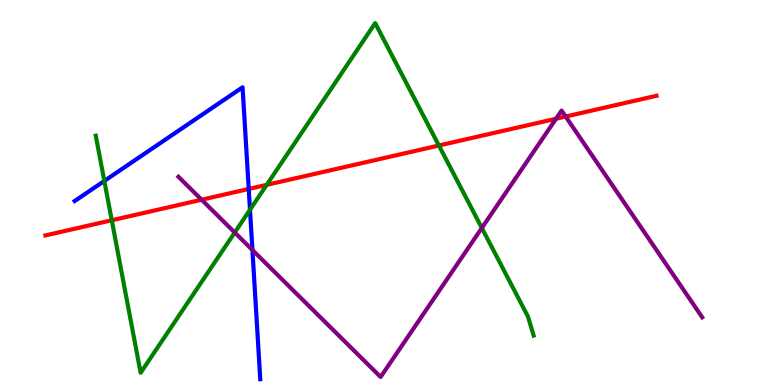[{'lines': ['blue', 'red'], 'intersections': [{'x': 3.21, 'y': 5.09}]}, {'lines': ['green', 'red'], 'intersections': [{'x': 1.44, 'y': 4.28}, {'x': 3.44, 'y': 5.2}, {'x': 5.66, 'y': 6.22}]}, {'lines': ['purple', 'red'], 'intersections': [{'x': 2.6, 'y': 4.81}, {'x': 7.17, 'y': 6.92}, {'x': 7.3, 'y': 6.97}]}, {'lines': ['blue', 'green'], 'intersections': [{'x': 1.35, 'y': 5.3}, {'x': 3.23, 'y': 4.55}]}, {'lines': ['blue', 'purple'], 'intersections': [{'x': 3.26, 'y': 3.51}]}, {'lines': ['green', 'purple'], 'intersections': [{'x': 3.03, 'y': 3.96}, {'x': 6.22, 'y': 4.08}]}]